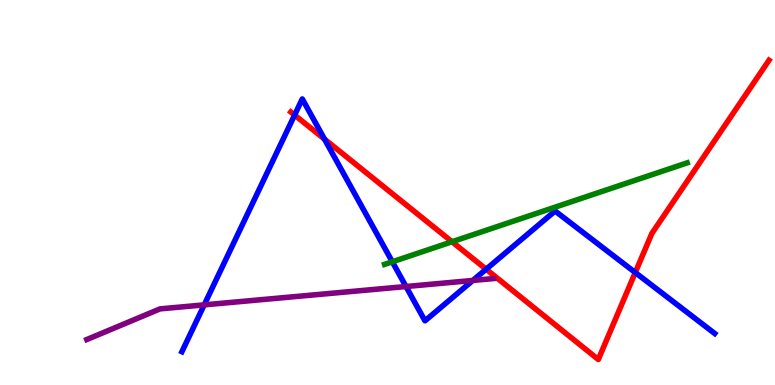[{'lines': ['blue', 'red'], 'intersections': [{'x': 3.8, 'y': 7.01}, {'x': 4.19, 'y': 6.39}, {'x': 6.27, 'y': 3.01}, {'x': 8.2, 'y': 2.92}]}, {'lines': ['green', 'red'], 'intersections': [{'x': 5.83, 'y': 3.72}]}, {'lines': ['purple', 'red'], 'intersections': []}, {'lines': ['blue', 'green'], 'intersections': [{'x': 5.06, 'y': 3.2}]}, {'lines': ['blue', 'purple'], 'intersections': [{'x': 2.63, 'y': 2.08}, {'x': 5.24, 'y': 2.56}, {'x': 6.1, 'y': 2.72}]}, {'lines': ['green', 'purple'], 'intersections': []}]